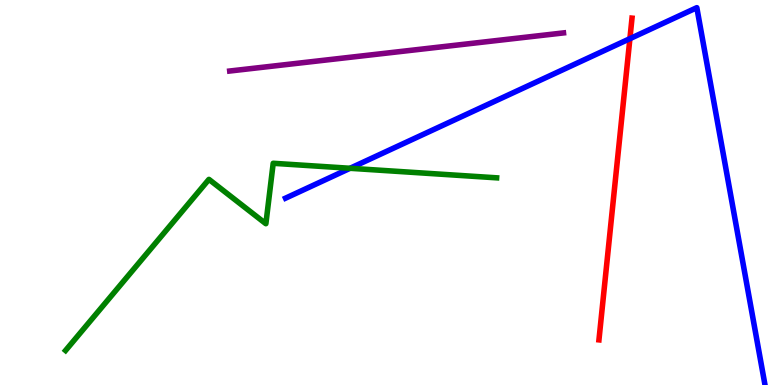[{'lines': ['blue', 'red'], 'intersections': [{'x': 8.13, 'y': 9.0}]}, {'lines': ['green', 'red'], 'intersections': []}, {'lines': ['purple', 'red'], 'intersections': []}, {'lines': ['blue', 'green'], 'intersections': [{'x': 4.52, 'y': 5.63}]}, {'lines': ['blue', 'purple'], 'intersections': []}, {'lines': ['green', 'purple'], 'intersections': []}]